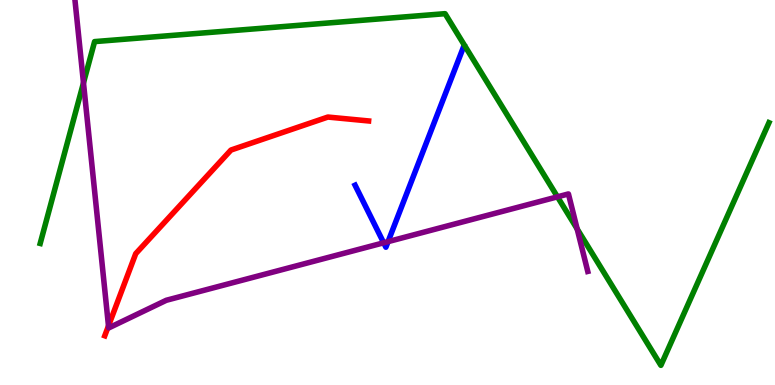[{'lines': ['blue', 'red'], 'intersections': []}, {'lines': ['green', 'red'], 'intersections': []}, {'lines': ['purple', 'red'], 'intersections': [{'x': 1.4, 'y': 1.53}]}, {'lines': ['blue', 'green'], 'intersections': []}, {'lines': ['blue', 'purple'], 'intersections': [{'x': 4.95, 'y': 3.69}, {'x': 5.01, 'y': 3.72}]}, {'lines': ['green', 'purple'], 'intersections': [{'x': 1.08, 'y': 7.85}, {'x': 7.19, 'y': 4.89}, {'x': 7.45, 'y': 4.05}]}]